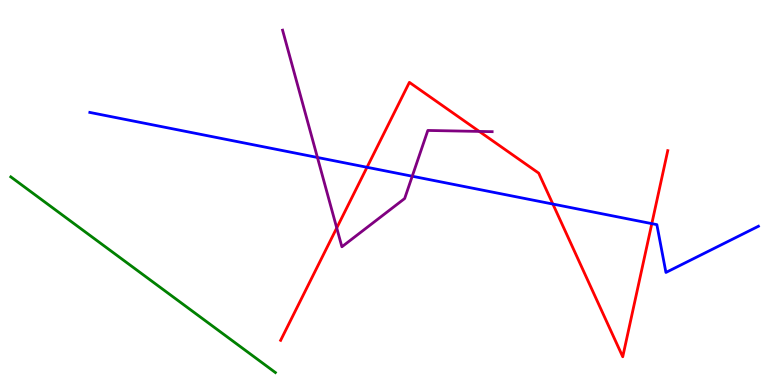[{'lines': ['blue', 'red'], 'intersections': [{'x': 4.74, 'y': 5.66}, {'x': 7.13, 'y': 4.7}, {'x': 8.41, 'y': 4.19}]}, {'lines': ['green', 'red'], 'intersections': []}, {'lines': ['purple', 'red'], 'intersections': [{'x': 4.34, 'y': 4.08}, {'x': 6.18, 'y': 6.59}]}, {'lines': ['blue', 'green'], 'intersections': []}, {'lines': ['blue', 'purple'], 'intersections': [{'x': 4.1, 'y': 5.91}, {'x': 5.32, 'y': 5.42}]}, {'lines': ['green', 'purple'], 'intersections': []}]